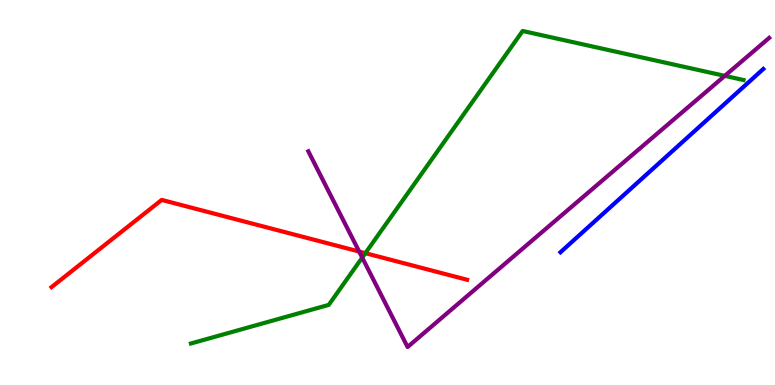[{'lines': ['blue', 'red'], 'intersections': []}, {'lines': ['green', 'red'], 'intersections': [{'x': 4.71, 'y': 3.42}]}, {'lines': ['purple', 'red'], 'intersections': [{'x': 4.63, 'y': 3.47}]}, {'lines': ['blue', 'green'], 'intersections': []}, {'lines': ['blue', 'purple'], 'intersections': []}, {'lines': ['green', 'purple'], 'intersections': [{'x': 4.67, 'y': 3.31}, {'x': 9.35, 'y': 8.03}]}]